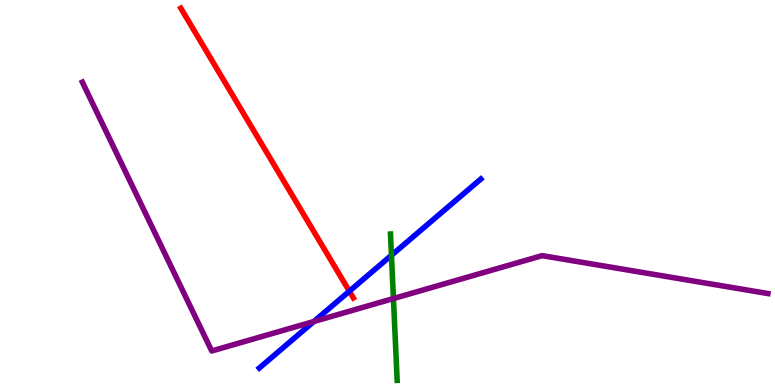[{'lines': ['blue', 'red'], 'intersections': [{'x': 4.51, 'y': 2.44}]}, {'lines': ['green', 'red'], 'intersections': []}, {'lines': ['purple', 'red'], 'intersections': []}, {'lines': ['blue', 'green'], 'intersections': [{'x': 5.05, 'y': 3.37}]}, {'lines': ['blue', 'purple'], 'intersections': [{'x': 4.05, 'y': 1.65}]}, {'lines': ['green', 'purple'], 'intersections': [{'x': 5.08, 'y': 2.25}]}]